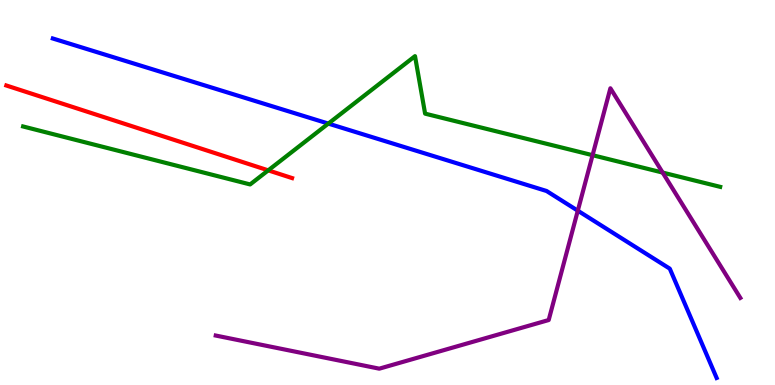[{'lines': ['blue', 'red'], 'intersections': []}, {'lines': ['green', 'red'], 'intersections': [{'x': 3.46, 'y': 5.58}]}, {'lines': ['purple', 'red'], 'intersections': []}, {'lines': ['blue', 'green'], 'intersections': [{'x': 4.24, 'y': 6.79}]}, {'lines': ['blue', 'purple'], 'intersections': [{'x': 7.46, 'y': 4.53}]}, {'lines': ['green', 'purple'], 'intersections': [{'x': 7.65, 'y': 5.97}, {'x': 8.55, 'y': 5.52}]}]